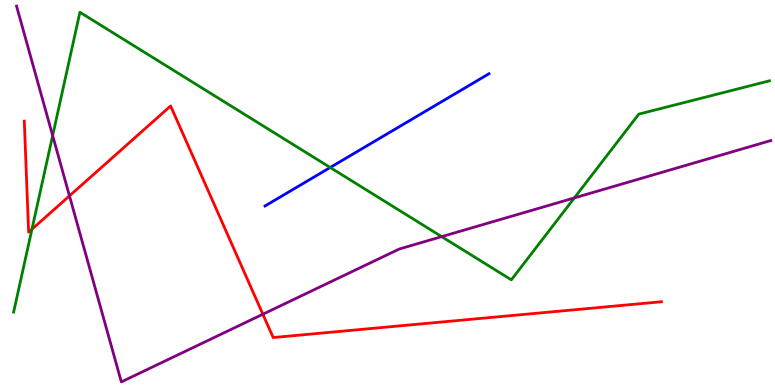[{'lines': ['blue', 'red'], 'intersections': []}, {'lines': ['green', 'red'], 'intersections': [{'x': 0.412, 'y': 4.05}]}, {'lines': ['purple', 'red'], 'intersections': [{'x': 0.896, 'y': 4.91}, {'x': 3.39, 'y': 1.84}]}, {'lines': ['blue', 'green'], 'intersections': [{'x': 4.26, 'y': 5.65}]}, {'lines': ['blue', 'purple'], 'intersections': []}, {'lines': ['green', 'purple'], 'intersections': [{'x': 0.679, 'y': 6.48}, {'x': 5.7, 'y': 3.85}, {'x': 7.41, 'y': 4.86}]}]